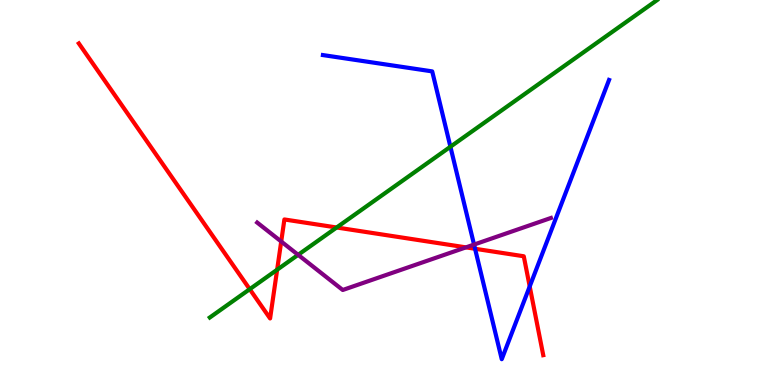[{'lines': ['blue', 'red'], 'intersections': [{'x': 6.13, 'y': 3.54}, {'x': 6.83, 'y': 2.56}]}, {'lines': ['green', 'red'], 'intersections': [{'x': 3.22, 'y': 2.49}, {'x': 3.58, 'y': 2.99}, {'x': 4.34, 'y': 4.09}]}, {'lines': ['purple', 'red'], 'intersections': [{'x': 3.63, 'y': 3.73}, {'x': 6.01, 'y': 3.57}]}, {'lines': ['blue', 'green'], 'intersections': [{'x': 5.81, 'y': 6.19}]}, {'lines': ['blue', 'purple'], 'intersections': [{'x': 6.12, 'y': 3.65}]}, {'lines': ['green', 'purple'], 'intersections': [{'x': 3.85, 'y': 3.38}]}]